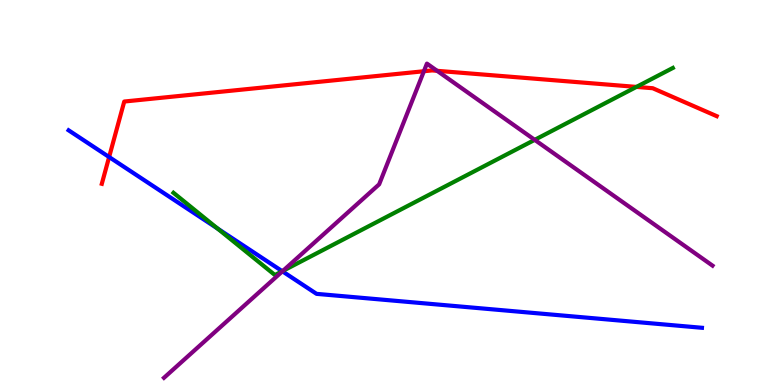[{'lines': ['blue', 'red'], 'intersections': [{'x': 1.41, 'y': 5.92}]}, {'lines': ['green', 'red'], 'intersections': [{'x': 8.21, 'y': 7.74}]}, {'lines': ['purple', 'red'], 'intersections': [{'x': 5.47, 'y': 8.15}, {'x': 5.64, 'y': 8.16}]}, {'lines': ['blue', 'green'], 'intersections': [{'x': 2.81, 'y': 4.06}, {'x': 3.64, 'y': 2.96}]}, {'lines': ['blue', 'purple'], 'intersections': [{'x': 3.64, 'y': 2.95}]}, {'lines': ['green', 'purple'], 'intersections': [{'x': 3.65, 'y': 2.96}, {'x': 6.9, 'y': 6.37}]}]